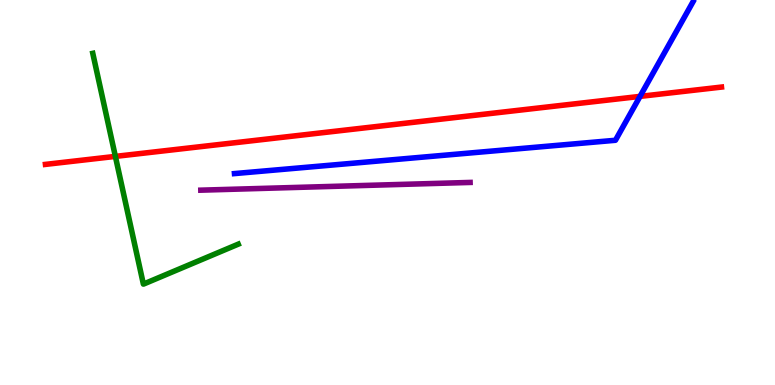[{'lines': ['blue', 'red'], 'intersections': [{'x': 8.26, 'y': 7.5}]}, {'lines': ['green', 'red'], 'intersections': [{'x': 1.49, 'y': 5.94}]}, {'lines': ['purple', 'red'], 'intersections': []}, {'lines': ['blue', 'green'], 'intersections': []}, {'lines': ['blue', 'purple'], 'intersections': []}, {'lines': ['green', 'purple'], 'intersections': []}]